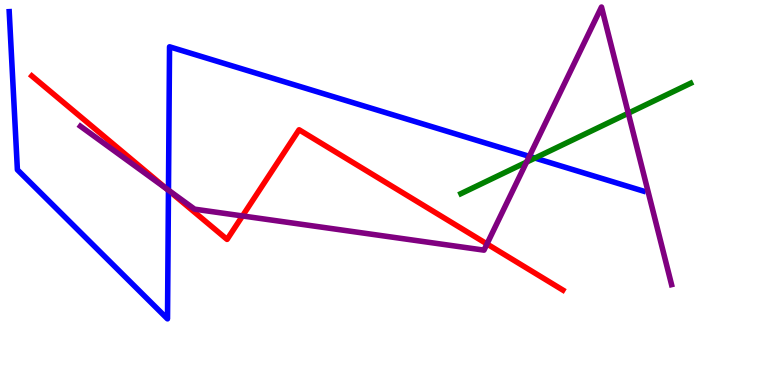[{'lines': ['blue', 'red'], 'intersections': [{'x': 2.17, 'y': 5.06}]}, {'lines': ['green', 'red'], 'intersections': []}, {'lines': ['purple', 'red'], 'intersections': [{'x': 2.15, 'y': 5.09}, {'x': 3.13, 'y': 4.39}, {'x': 6.28, 'y': 3.66}]}, {'lines': ['blue', 'green'], 'intersections': [{'x': 6.9, 'y': 5.89}]}, {'lines': ['blue', 'purple'], 'intersections': [{'x': 2.17, 'y': 5.06}, {'x': 6.83, 'y': 5.94}]}, {'lines': ['green', 'purple'], 'intersections': [{'x': 6.79, 'y': 5.79}, {'x': 8.11, 'y': 7.06}]}]